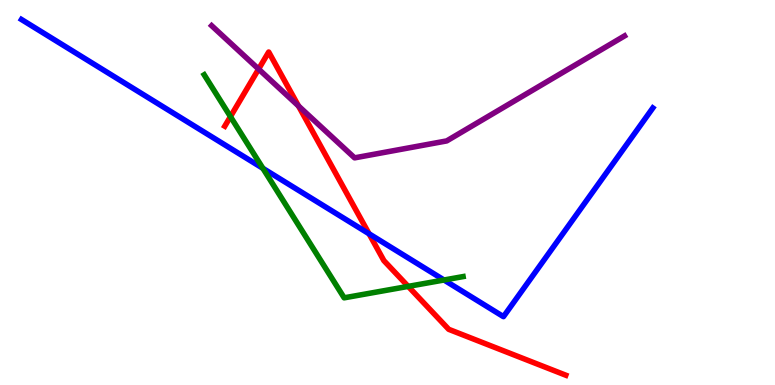[{'lines': ['blue', 'red'], 'intersections': [{'x': 4.76, 'y': 3.93}]}, {'lines': ['green', 'red'], 'intersections': [{'x': 2.97, 'y': 6.97}, {'x': 5.27, 'y': 2.56}]}, {'lines': ['purple', 'red'], 'intersections': [{'x': 3.34, 'y': 8.21}, {'x': 3.85, 'y': 7.25}]}, {'lines': ['blue', 'green'], 'intersections': [{'x': 3.39, 'y': 5.63}, {'x': 5.73, 'y': 2.73}]}, {'lines': ['blue', 'purple'], 'intersections': []}, {'lines': ['green', 'purple'], 'intersections': []}]